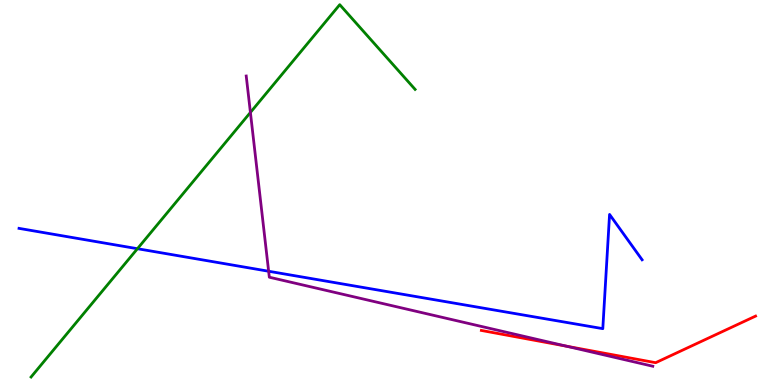[{'lines': ['blue', 'red'], 'intersections': []}, {'lines': ['green', 'red'], 'intersections': []}, {'lines': ['purple', 'red'], 'intersections': [{'x': 7.31, 'y': 1.01}]}, {'lines': ['blue', 'green'], 'intersections': [{'x': 1.77, 'y': 3.54}]}, {'lines': ['blue', 'purple'], 'intersections': [{'x': 3.47, 'y': 2.95}]}, {'lines': ['green', 'purple'], 'intersections': [{'x': 3.23, 'y': 7.08}]}]